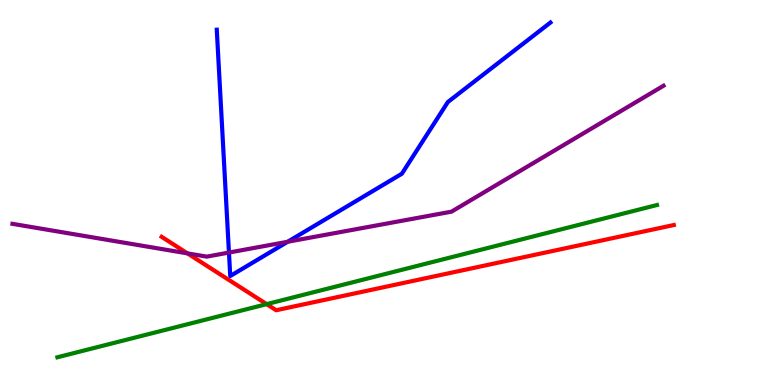[{'lines': ['blue', 'red'], 'intersections': []}, {'lines': ['green', 'red'], 'intersections': [{'x': 3.44, 'y': 2.1}]}, {'lines': ['purple', 'red'], 'intersections': [{'x': 2.42, 'y': 3.42}]}, {'lines': ['blue', 'green'], 'intersections': []}, {'lines': ['blue', 'purple'], 'intersections': [{'x': 2.95, 'y': 3.44}, {'x': 3.71, 'y': 3.72}]}, {'lines': ['green', 'purple'], 'intersections': []}]